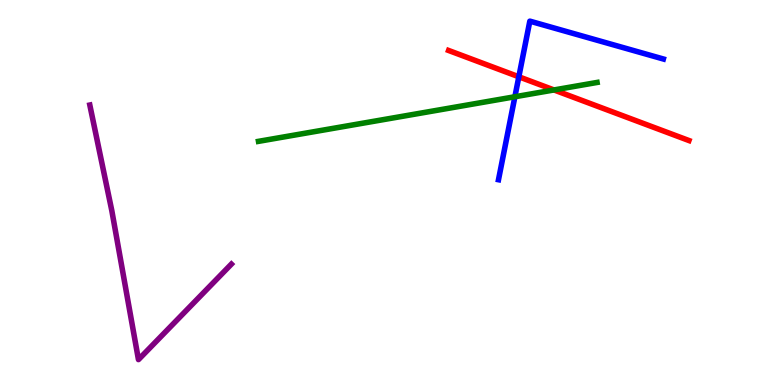[{'lines': ['blue', 'red'], 'intersections': [{'x': 6.69, 'y': 8.01}]}, {'lines': ['green', 'red'], 'intersections': [{'x': 7.15, 'y': 7.66}]}, {'lines': ['purple', 'red'], 'intersections': []}, {'lines': ['blue', 'green'], 'intersections': [{'x': 6.64, 'y': 7.49}]}, {'lines': ['blue', 'purple'], 'intersections': []}, {'lines': ['green', 'purple'], 'intersections': []}]